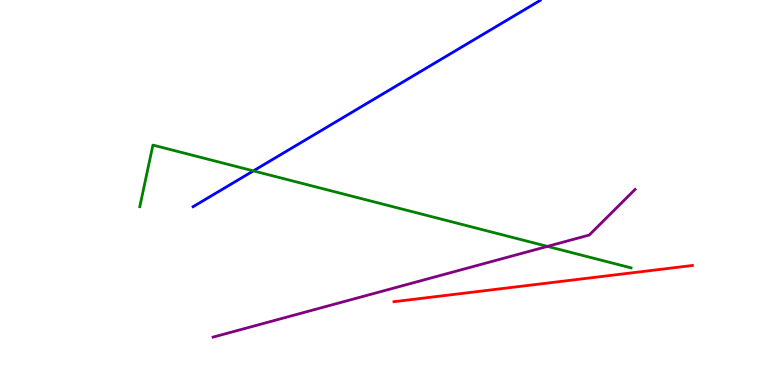[{'lines': ['blue', 'red'], 'intersections': []}, {'lines': ['green', 'red'], 'intersections': []}, {'lines': ['purple', 'red'], 'intersections': []}, {'lines': ['blue', 'green'], 'intersections': [{'x': 3.27, 'y': 5.56}]}, {'lines': ['blue', 'purple'], 'intersections': []}, {'lines': ['green', 'purple'], 'intersections': [{'x': 7.06, 'y': 3.6}]}]